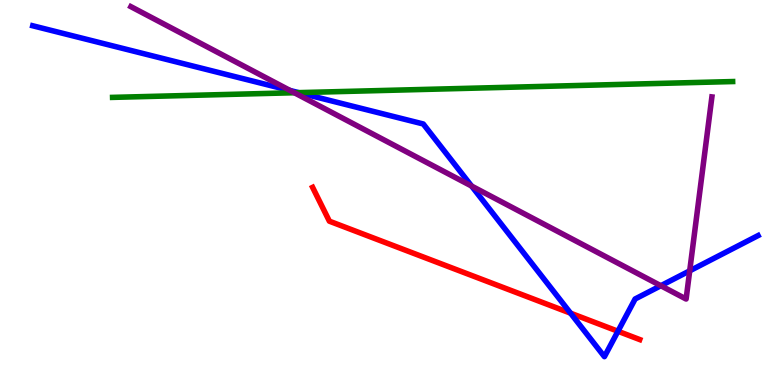[{'lines': ['blue', 'red'], 'intersections': [{'x': 7.36, 'y': 1.87}, {'x': 7.97, 'y': 1.4}]}, {'lines': ['green', 'red'], 'intersections': []}, {'lines': ['purple', 'red'], 'intersections': []}, {'lines': ['blue', 'green'], 'intersections': [{'x': 3.85, 'y': 7.59}]}, {'lines': ['blue', 'purple'], 'intersections': [{'x': 3.74, 'y': 7.65}, {'x': 6.09, 'y': 5.17}, {'x': 8.53, 'y': 2.58}, {'x': 8.9, 'y': 2.97}]}, {'lines': ['green', 'purple'], 'intersections': [{'x': 3.8, 'y': 7.59}]}]